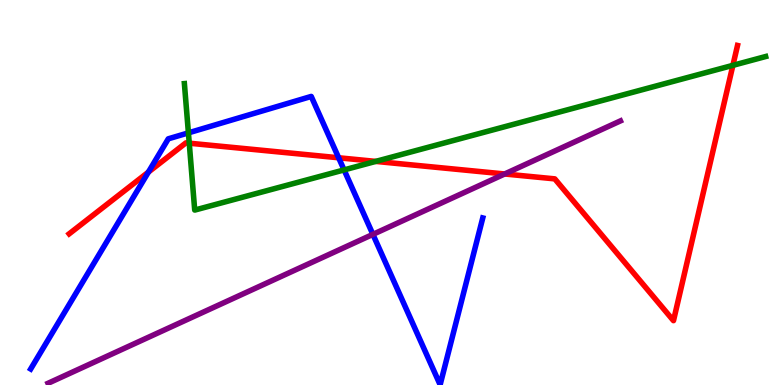[{'lines': ['blue', 'red'], 'intersections': [{'x': 1.91, 'y': 5.53}, {'x': 4.37, 'y': 5.9}]}, {'lines': ['green', 'red'], 'intersections': [{'x': 2.44, 'y': 6.28}, {'x': 4.85, 'y': 5.81}, {'x': 9.46, 'y': 8.3}]}, {'lines': ['purple', 'red'], 'intersections': [{'x': 6.51, 'y': 5.48}]}, {'lines': ['blue', 'green'], 'intersections': [{'x': 2.43, 'y': 6.55}, {'x': 4.44, 'y': 5.59}]}, {'lines': ['blue', 'purple'], 'intersections': [{'x': 4.81, 'y': 3.91}]}, {'lines': ['green', 'purple'], 'intersections': []}]